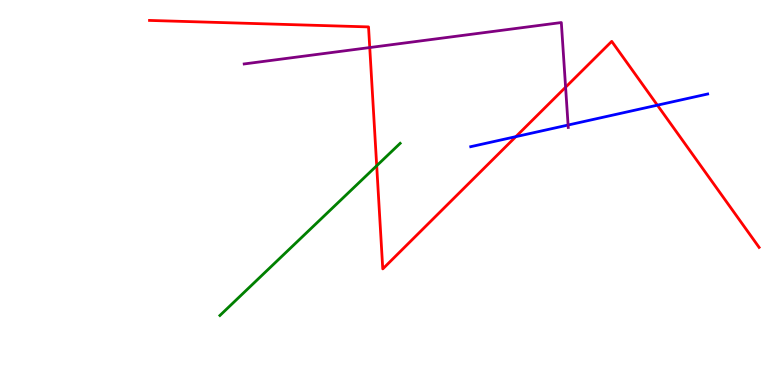[{'lines': ['blue', 'red'], 'intersections': [{'x': 6.66, 'y': 6.45}, {'x': 8.48, 'y': 7.27}]}, {'lines': ['green', 'red'], 'intersections': [{'x': 4.86, 'y': 5.69}]}, {'lines': ['purple', 'red'], 'intersections': [{'x': 4.77, 'y': 8.76}, {'x': 7.3, 'y': 7.73}]}, {'lines': ['blue', 'green'], 'intersections': []}, {'lines': ['blue', 'purple'], 'intersections': [{'x': 7.33, 'y': 6.75}]}, {'lines': ['green', 'purple'], 'intersections': []}]